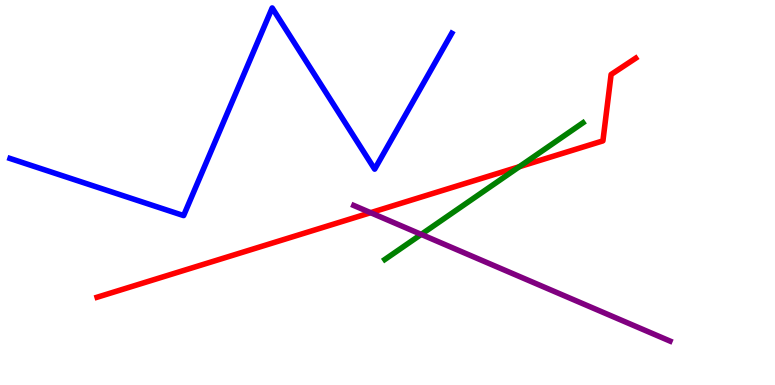[{'lines': ['blue', 'red'], 'intersections': []}, {'lines': ['green', 'red'], 'intersections': [{'x': 6.7, 'y': 5.67}]}, {'lines': ['purple', 'red'], 'intersections': [{'x': 4.78, 'y': 4.48}]}, {'lines': ['blue', 'green'], 'intersections': []}, {'lines': ['blue', 'purple'], 'intersections': []}, {'lines': ['green', 'purple'], 'intersections': [{'x': 5.44, 'y': 3.91}]}]